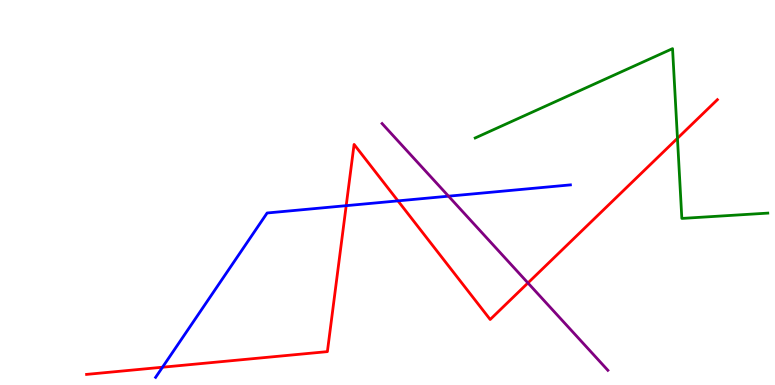[{'lines': ['blue', 'red'], 'intersections': [{'x': 2.1, 'y': 0.462}, {'x': 4.47, 'y': 4.66}, {'x': 5.13, 'y': 4.78}]}, {'lines': ['green', 'red'], 'intersections': [{'x': 8.74, 'y': 6.41}]}, {'lines': ['purple', 'red'], 'intersections': [{'x': 6.81, 'y': 2.65}]}, {'lines': ['blue', 'green'], 'intersections': []}, {'lines': ['blue', 'purple'], 'intersections': [{'x': 5.79, 'y': 4.9}]}, {'lines': ['green', 'purple'], 'intersections': []}]